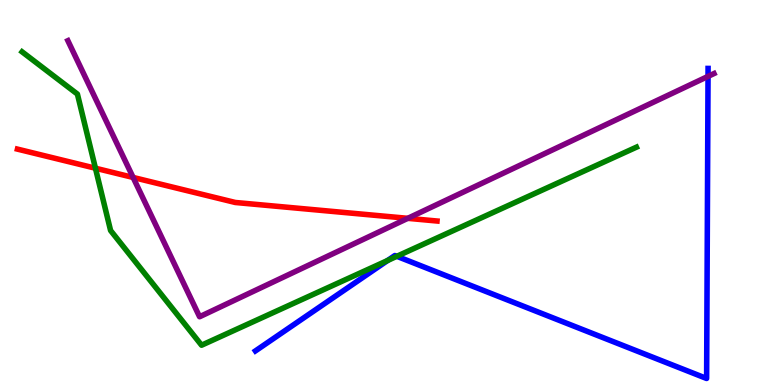[{'lines': ['blue', 'red'], 'intersections': []}, {'lines': ['green', 'red'], 'intersections': [{'x': 1.23, 'y': 5.63}]}, {'lines': ['purple', 'red'], 'intersections': [{'x': 1.72, 'y': 5.39}, {'x': 5.26, 'y': 4.33}]}, {'lines': ['blue', 'green'], 'intersections': [{'x': 5.0, 'y': 3.23}, {'x': 5.12, 'y': 3.34}]}, {'lines': ['blue', 'purple'], 'intersections': [{'x': 9.14, 'y': 8.02}]}, {'lines': ['green', 'purple'], 'intersections': []}]